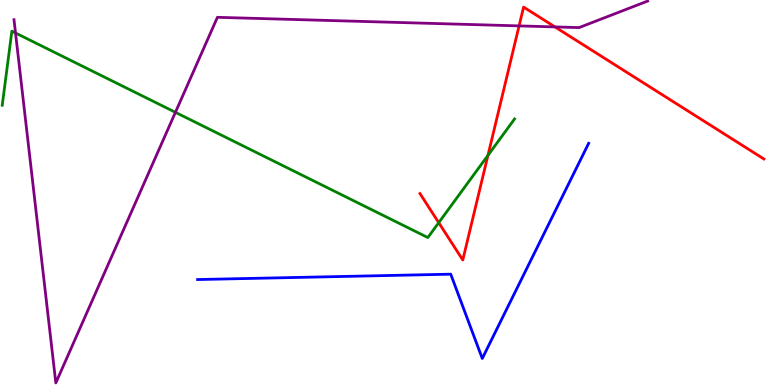[{'lines': ['blue', 'red'], 'intersections': []}, {'lines': ['green', 'red'], 'intersections': [{'x': 5.66, 'y': 4.22}, {'x': 6.3, 'y': 5.96}]}, {'lines': ['purple', 'red'], 'intersections': [{'x': 6.7, 'y': 9.33}, {'x': 7.16, 'y': 9.3}]}, {'lines': ['blue', 'green'], 'intersections': []}, {'lines': ['blue', 'purple'], 'intersections': []}, {'lines': ['green', 'purple'], 'intersections': [{'x': 0.2, 'y': 9.14}, {'x': 2.26, 'y': 7.08}]}]